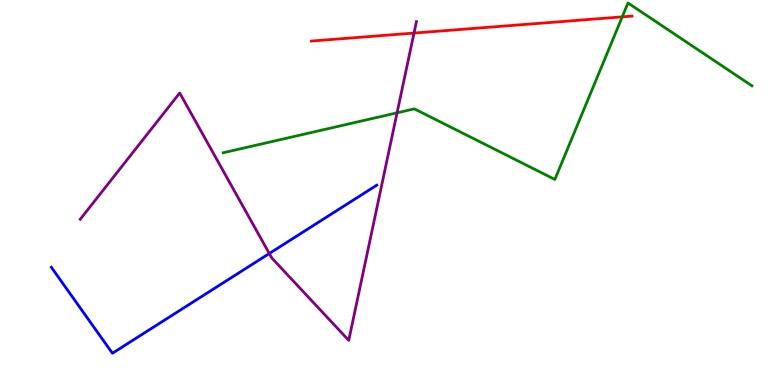[{'lines': ['blue', 'red'], 'intersections': []}, {'lines': ['green', 'red'], 'intersections': [{'x': 8.03, 'y': 9.56}]}, {'lines': ['purple', 'red'], 'intersections': [{'x': 5.34, 'y': 9.14}]}, {'lines': ['blue', 'green'], 'intersections': []}, {'lines': ['blue', 'purple'], 'intersections': [{'x': 3.47, 'y': 3.42}]}, {'lines': ['green', 'purple'], 'intersections': [{'x': 5.12, 'y': 7.07}]}]